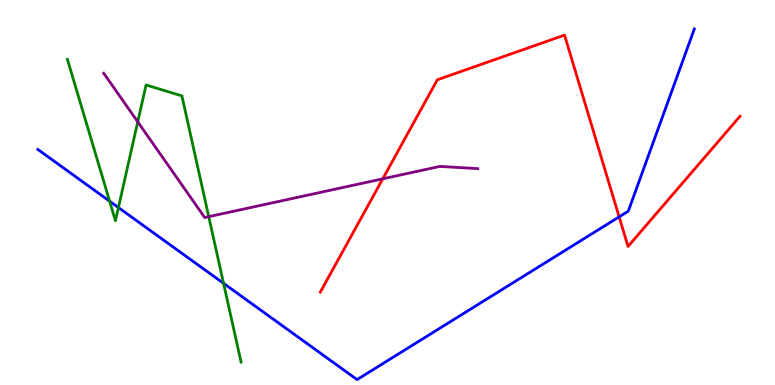[{'lines': ['blue', 'red'], 'intersections': [{'x': 7.99, 'y': 4.37}]}, {'lines': ['green', 'red'], 'intersections': []}, {'lines': ['purple', 'red'], 'intersections': [{'x': 4.94, 'y': 5.36}]}, {'lines': ['blue', 'green'], 'intersections': [{'x': 1.41, 'y': 4.77}, {'x': 1.53, 'y': 4.61}, {'x': 2.88, 'y': 2.64}]}, {'lines': ['blue', 'purple'], 'intersections': []}, {'lines': ['green', 'purple'], 'intersections': [{'x': 1.78, 'y': 6.84}, {'x': 2.69, 'y': 4.37}]}]